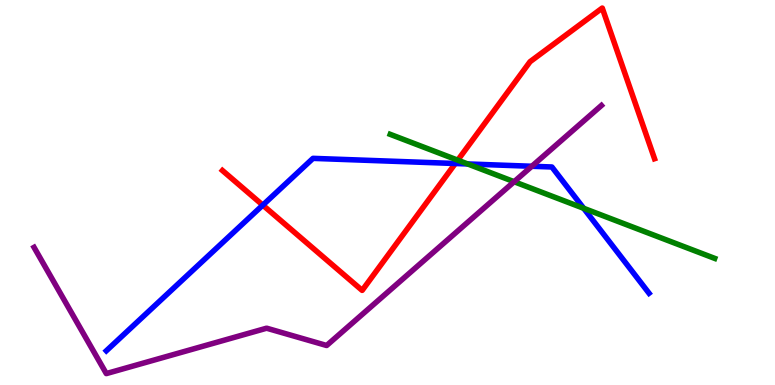[{'lines': ['blue', 'red'], 'intersections': [{'x': 3.39, 'y': 4.67}, {'x': 5.87, 'y': 5.75}]}, {'lines': ['green', 'red'], 'intersections': [{'x': 5.91, 'y': 5.84}]}, {'lines': ['purple', 'red'], 'intersections': []}, {'lines': ['blue', 'green'], 'intersections': [{'x': 6.03, 'y': 5.74}, {'x': 7.53, 'y': 4.59}]}, {'lines': ['blue', 'purple'], 'intersections': [{'x': 6.86, 'y': 5.68}]}, {'lines': ['green', 'purple'], 'intersections': [{'x': 6.63, 'y': 5.28}]}]